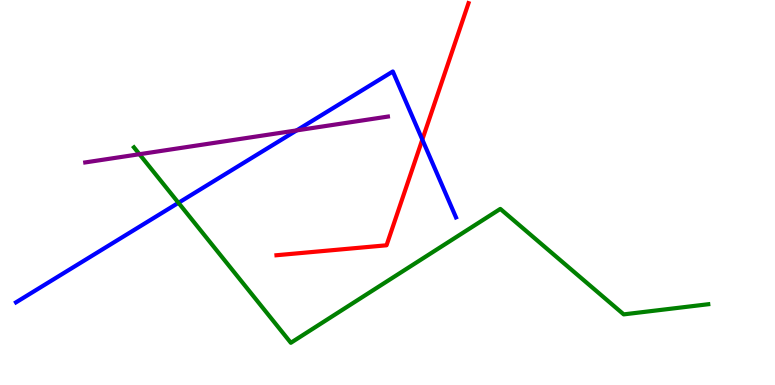[{'lines': ['blue', 'red'], 'intersections': [{'x': 5.45, 'y': 6.37}]}, {'lines': ['green', 'red'], 'intersections': []}, {'lines': ['purple', 'red'], 'intersections': []}, {'lines': ['blue', 'green'], 'intersections': [{'x': 2.3, 'y': 4.73}]}, {'lines': ['blue', 'purple'], 'intersections': [{'x': 3.83, 'y': 6.61}]}, {'lines': ['green', 'purple'], 'intersections': [{'x': 1.8, 'y': 5.99}]}]